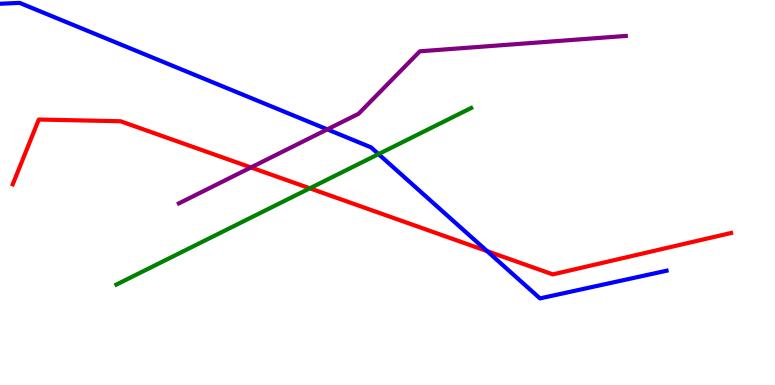[{'lines': ['blue', 'red'], 'intersections': [{'x': 6.28, 'y': 3.48}]}, {'lines': ['green', 'red'], 'intersections': [{'x': 4.0, 'y': 5.11}]}, {'lines': ['purple', 'red'], 'intersections': [{'x': 3.24, 'y': 5.65}]}, {'lines': ['blue', 'green'], 'intersections': [{'x': 4.88, 'y': 6.0}]}, {'lines': ['blue', 'purple'], 'intersections': [{'x': 4.22, 'y': 6.64}]}, {'lines': ['green', 'purple'], 'intersections': []}]